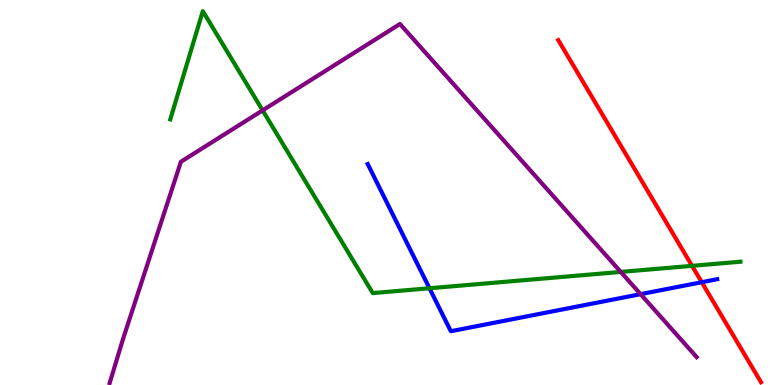[{'lines': ['blue', 'red'], 'intersections': [{'x': 9.05, 'y': 2.67}]}, {'lines': ['green', 'red'], 'intersections': [{'x': 8.93, 'y': 3.1}]}, {'lines': ['purple', 'red'], 'intersections': []}, {'lines': ['blue', 'green'], 'intersections': [{'x': 5.54, 'y': 2.51}]}, {'lines': ['blue', 'purple'], 'intersections': [{'x': 8.27, 'y': 2.36}]}, {'lines': ['green', 'purple'], 'intersections': [{'x': 3.39, 'y': 7.13}, {'x': 8.01, 'y': 2.94}]}]